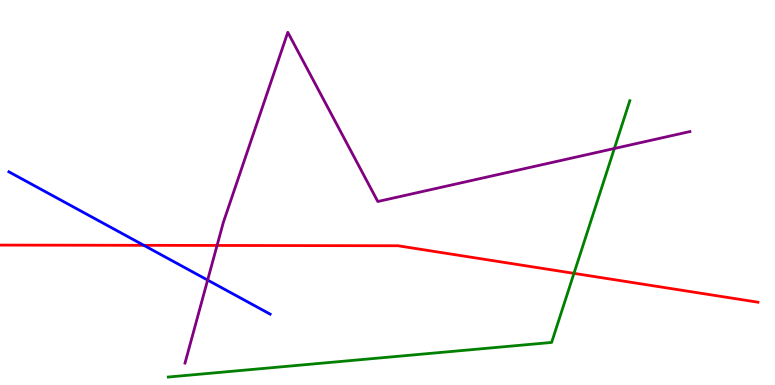[{'lines': ['blue', 'red'], 'intersections': [{'x': 1.86, 'y': 3.63}]}, {'lines': ['green', 'red'], 'intersections': [{'x': 7.41, 'y': 2.9}]}, {'lines': ['purple', 'red'], 'intersections': [{'x': 2.8, 'y': 3.62}]}, {'lines': ['blue', 'green'], 'intersections': []}, {'lines': ['blue', 'purple'], 'intersections': [{'x': 2.68, 'y': 2.73}]}, {'lines': ['green', 'purple'], 'intersections': [{'x': 7.93, 'y': 6.14}]}]